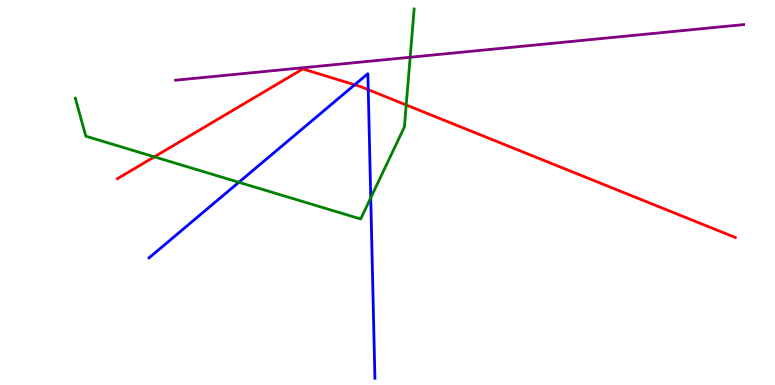[{'lines': ['blue', 'red'], 'intersections': [{'x': 4.58, 'y': 7.8}, {'x': 4.75, 'y': 7.67}]}, {'lines': ['green', 'red'], 'intersections': [{'x': 1.99, 'y': 5.93}, {'x': 5.24, 'y': 7.27}]}, {'lines': ['purple', 'red'], 'intersections': []}, {'lines': ['blue', 'green'], 'intersections': [{'x': 3.08, 'y': 5.27}, {'x': 4.78, 'y': 4.86}]}, {'lines': ['blue', 'purple'], 'intersections': []}, {'lines': ['green', 'purple'], 'intersections': [{'x': 5.29, 'y': 8.51}]}]